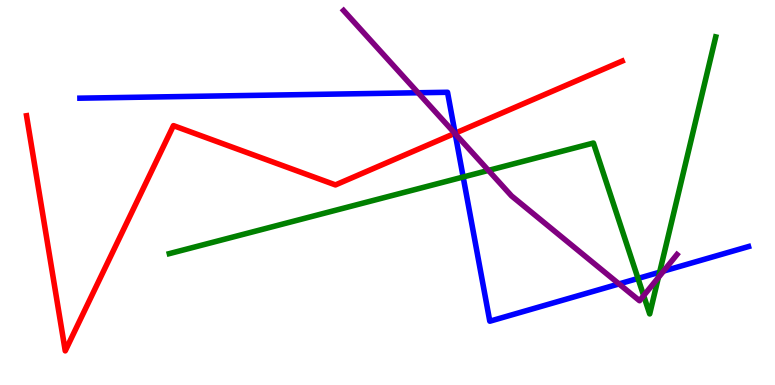[{'lines': ['blue', 'red'], 'intersections': [{'x': 5.87, 'y': 6.54}]}, {'lines': ['green', 'red'], 'intersections': []}, {'lines': ['purple', 'red'], 'intersections': [{'x': 5.87, 'y': 6.54}]}, {'lines': ['blue', 'green'], 'intersections': [{'x': 5.98, 'y': 5.4}, {'x': 8.23, 'y': 2.77}, {'x': 8.51, 'y': 2.93}]}, {'lines': ['blue', 'purple'], 'intersections': [{'x': 5.39, 'y': 7.59}, {'x': 5.87, 'y': 6.53}, {'x': 7.99, 'y': 2.63}, {'x': 8.56, 'y': 2.96}]}, {'lines': ['green', 'purple'], 'intersections': [{'x': 6.3, 'y': 5.57}, {'x': 8.31, 'y': 2.32}, {'x': 8.5, 'y': 2.79}]}]